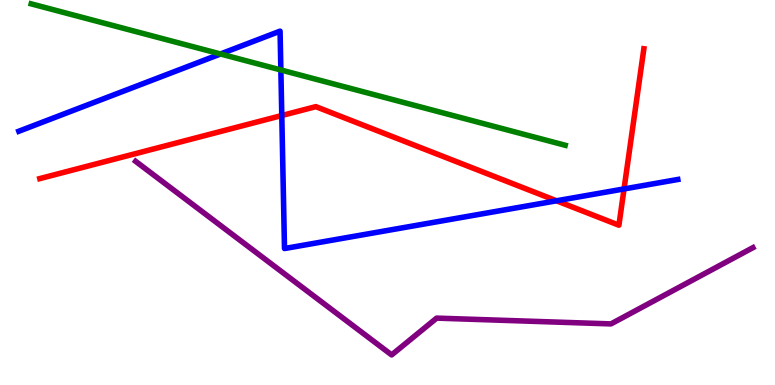[{'lines': ['blue', 'red'], 'intersections': [{'x': 3.64, 'y': 7.0}, {'x': 7.18, 'y': 4.78}, {'x': 8.05, 'y': 5.09}]}, {'lines': ['green', 'red'], 'intersections': []}, {'lines': ['purple', 'red'], 'intersections': []}, {'lines': ['blue', 'green'], 'intersections': [{'x': 2.85, 'y': 8.6}, {'x': 3.62, 'y': 8.18}]}, {'lines': ['blue', 'purple'], 'intersections': []}, {'lines': ['green', 'purple'], 'intersections': []}]